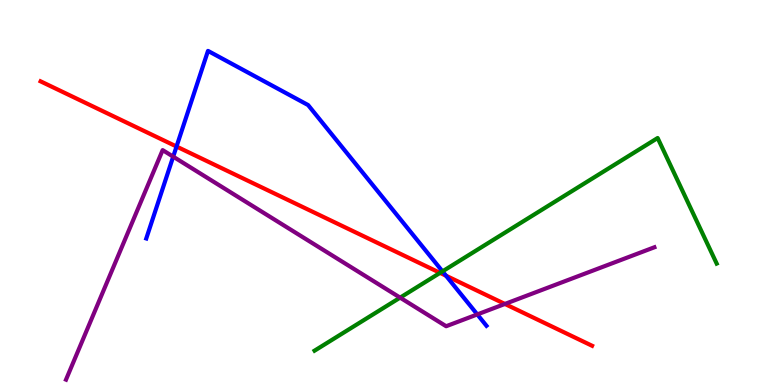[{'lines': ['blue', 'red'], 'intersections': [{'x': 2.28, 'y': 6.19}, {'x': 5.76, 'y': 2.84}]}, {'lines': ['green', 'red'], 'intersections': [{'x': 5.68, 'y': 2.91}]}, {'lines': ['purple', 'red'], 'intersections': [{'x': 6.51, 'y': 2.1}]}, {'lines': ['blue', 'green'], 'intersections': [{'x': 5.71, 'y': 2.95}]}, {'lines': ['blue', 'purple'], 'intersections': [{'x': 2.23, 'y': 5.93}, {'x': 6.16, 'y': 1.83}]}, {'lines': ['green', 'purple'], 'intersections': [{'x': 5.16, 'y': 2.27}]}]